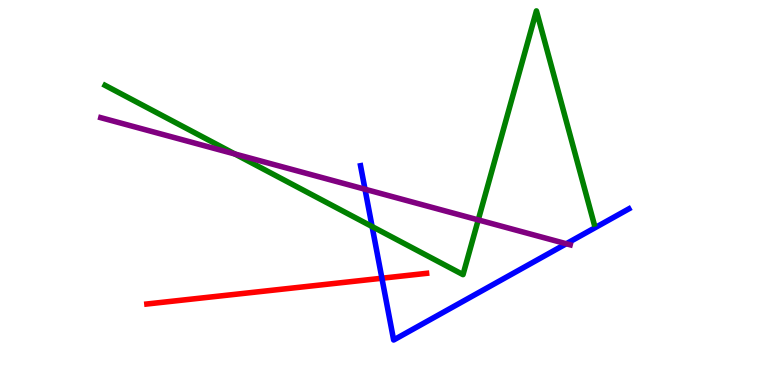[{'lines': ['blue', 'red'], 'intersections': [{'x': 4.93, 'y': 2.77}]}, {'lines': ['green', 'red'], 'intersections': []}, {'lines': ['purple', 'red'], 'intersections': []}, {'lines': ['blue', 'green'], 'intersections': [{'x': 4.8, 'y': 4.12}]}, {'lines': ['blue', 'purple'], 'intersections': [{'x': 4.71, 'y': 5.08}, {'x': 7.31, 'y': 3.67}]}, {'lines': ['green', 'purple'], 'intersections': [{'x': 3.03, 'y': 6.0}, {'x': 6.17, 'y': 4.29}]}]